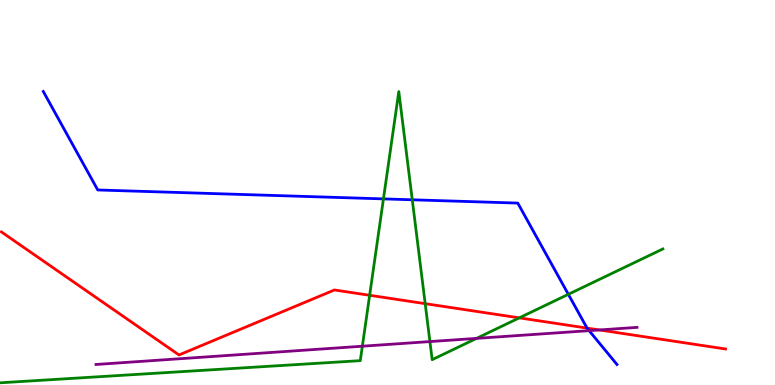[{'lines': ['blue', 'red'], 'intersections': [{'x': 7.58, 'y': 1.48}]}, {'lines': ['green', 'red'], 'intersections': [{'x': 4.77, 'y': 2.33}, {'x': 5.49, 'y': 2.11}, {'x': 6.7, 'y': 1.74}]}, {'lines': ['purple', 'red'], 'intersections': [{'x': 7.73, 'y': 1.43}]}, {'lines': ['blue', 'green'], 'intersections': [{'x': 4.95, 'y': 4.83}, {'x': 5.32, 'y': 4.81}, {'x': 7.33, 'y': 2.36}]}, {'lines': ['blue', 'purple'], 'intersections': [{'x': 7.6, 'y': 1.41}]}, {'lines': ['green', 'purple'], 'intersections': [{'x': 4.68, 'y': 1.01}, {'x': 5.55, 'y': 1.13}, {'x': 6.15, 'y': 1.21}]}]